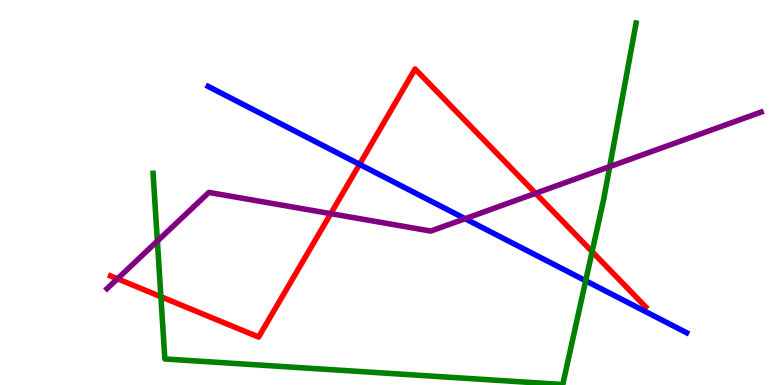[{'lines': ['blue', 'red'], 'intersections': [{'x': 4.64, 'y': 5.73}]}, {'lines': ['green', 'red'], 'intersections': [{'x': 2.08, 'y': 2.29}, {'x': 7.64, 'y': 3.46}]}, {'lines': ['purple', 'red'], 'intersections': [{'x': 1.52, 'y': 2.76}, {'x': 4.27, 'y': 4.45}, {'x': 6.91, 'y': 4.98}]}, {'lines': ['blue', 'green'], 'intersections': [{'x': 7.56, 'y': 2.71}]}, {'lines': ['blue', 'purple'], 'intersections': [{'x': 6.0, 'y': 4.32}]}, {'lines': ['green', 'purple'], 'intersections': [{'x': 2.03, 'y': 3.74}, {'x': 7.87, 'y': 5.67}]}]